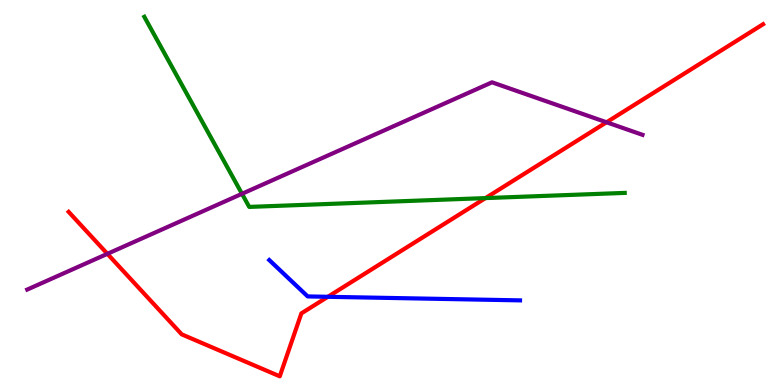[{'lines': ['blue', 'red'], 'intersections': [{'x': 4.23, 'y': 2.29}]}, {'lines': ['green', 'red'], 'intersections': [{'x': 6.26, 'y': 4.85}]}, {'lines': ['purple', 'red'], 'intersections': [{'x': 1.39, 'y': 3.41}, {'x': 7.83, 'y': 6.82}]}, {'lines': ['blue', 'green'], 'intersections': []}, {'lines': ['blue', 'purple'], 'intersections': []}, {'lines': ['green', 'purple'], 'intersections': [{'x': 3.12, 'y': 4.97}]}]